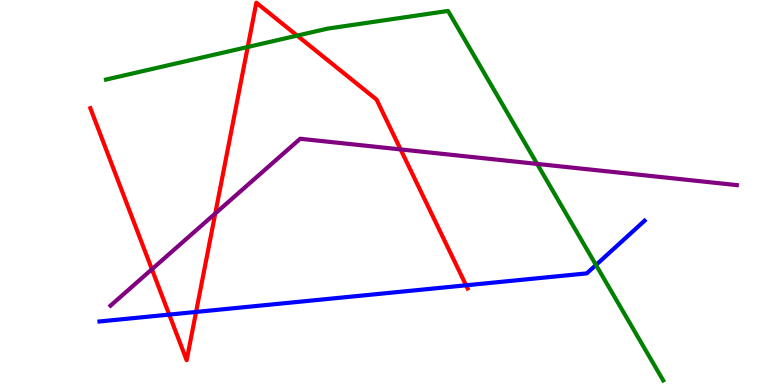[{'lines': ['blue', 'red'], 'intersections': [{'x': 2.18, 'y': 1.83}, {'x': 2.53, 'y': 1.9}, {'x': 6.01, 'y': 2.59}]}, {'lines': ['green', 'red'], 'intersections': [{'x': 3.2, 'y': 8.78}, {'x': 3.83, 'y': 9.07}]}, {'lines': ['purple', 'red'], 'intersections': [{'x': 1.96, 'y': 3.01}, {'x': 2.78, 'y': 4.46}, {'x': 5.17, 'y': 6.12}]}, {'lines': ['blue', 'green'], 'intersections': [{'x': 7.69, 'y': 3.12}]}, {'lines': ['blue', 'purple'], 'intersections': []}, {'lines': ['green', 'purple'], 'intersections': [{'x': 6.93, 'y': 5.74}]}]